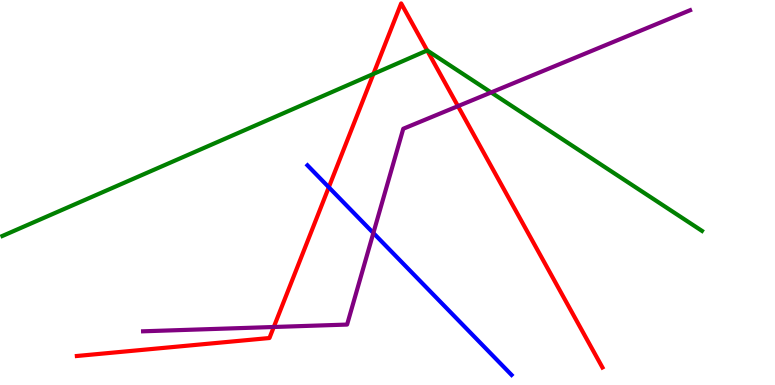[{'lines': ['blue', 'red'], 'intersections': [{'x': 4.24, 'y': 5.14}]}, {'lines': ['green', 'red'], 'intersections': [{'x': 4.82, 'y': 8.08}, {'x': 5.51, 'y': 8.69}]}, {'lines': ['purple', 'red'], 'intersections': [{'x': 3.53, 'y': 1.51}, {'x': 5.91, 'y': 7.24}]}, {'lines': ['blue', 'green'], 'intersections': []}, {'lines': ['blue', 'purple'], 'intersections': [{'x': 4.82, 'y': 3.95}]}, {'lines': ['green', 'purple'], 'intersections': [{'x': 6.34, 'y': 7.6}]}]